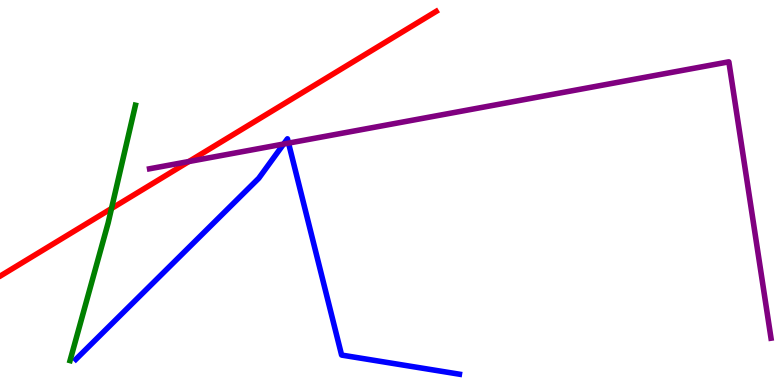[{'lines': ['blue', 'red'], 'intersections': []}, {'lines': ['green', 'red'], 'intersections': [{'x': 1.44, 'y': 4.58}]}, {'lines': ['purple', 'red'], 'intersections': [{'x': 2.44, 'y': 5.8}]}, {'lines': ['blue', 'green'], 'intersections': []}, {'lines': ['blue', 'purple'], 'intersections': [{'x': 3.66, 'y': 6.26}, {'x': 3.72, 'y': 6.28}]}, {'lines': ['green', 'purple'], 'intersections': []}]